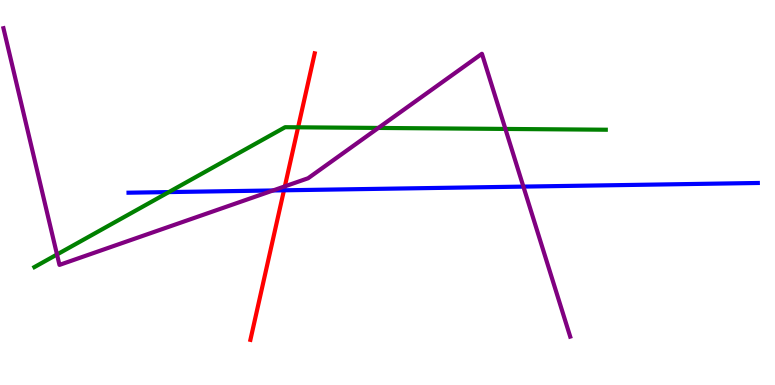[{'lines': ['blue', 'red'], 'intersections': [{'x': 3.66, 'y': 5.06}]}, {'lines': ['green', 'red'], 'intersections': [{'x': 3.85, 'y': 6.69}]}, {'lines': ['purple', 'red'], 'intersections': [{'x': 3.68, 'y': 5.16}]}, {'lines': ['blue', 'green'], 'intersections': [{'x': 2.18, 'y': 5.01}]}, {'lines': ['blue', 'purple'], 'intersections': [{'x': 3.52, 'y': 5.05}, {'x': 6.75, 'y': 5.15}]}, {'lines': ['green', 'purple'], 'intersections': [{'x': 0.735, 'y': 3.39}, {'x': 4.88, 'y': 6.68}, {'x': 6.52, 'y': 6.65}]}]